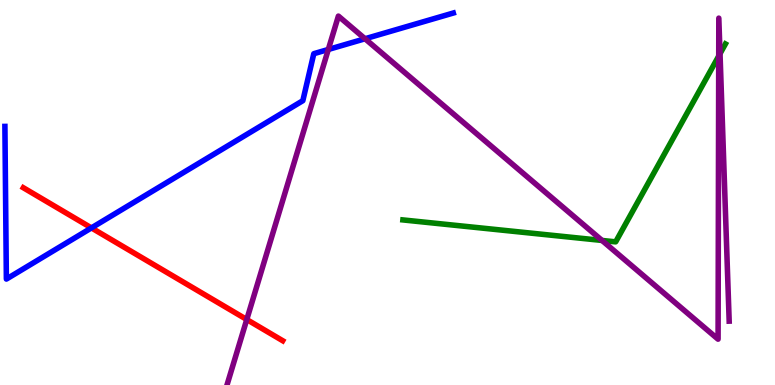[{'lines': ['blue', 'red'], 'intersections': [{'x': 1.18, 'y': 4.08}]}, {'lines': ['green', 'red'], 'intersections': []}, {'lines': ['purple', 'red'], 'intersections': [{'x': 3.18, 'y': 1.7}]}, {'lines': ['blue', 'green'], 'intersections': []}, {'lines': ['blue', 'purple'], 'intersections': [{'x': 4.24, 'y': 8.72}, {'x': 4.71, 'y': 8.99}]}, {'lines': ['green', 'purple'], 'intersections': [{'x': 7.77, 'y': 3.75}, {'x': 9.27, 'y': 8.54}, {'x': 9.29, 'y': 8.61}]}]